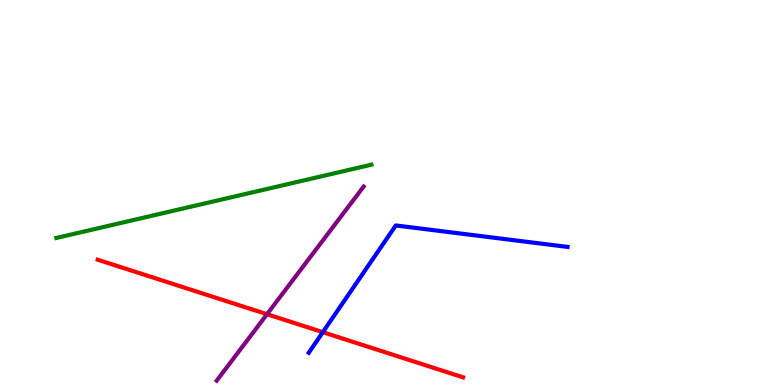[{'lines': ['blue', 'red'], 'intersections': [{'x': 4.17, 'y': 1.37}]}, {'lines': ['green', 'red'], 'intersections': []}, {'lines': ['purple', 'red'], 'intersections': [{'x': 3.45, 'y': 1.84}]}, {'lines': ['blue', 'green'], 'intersections': []}, {'lines': ['blue', 'purple'], 'intersections': []}, {'lines': ['green', 'purple'], 'intersections': []}]